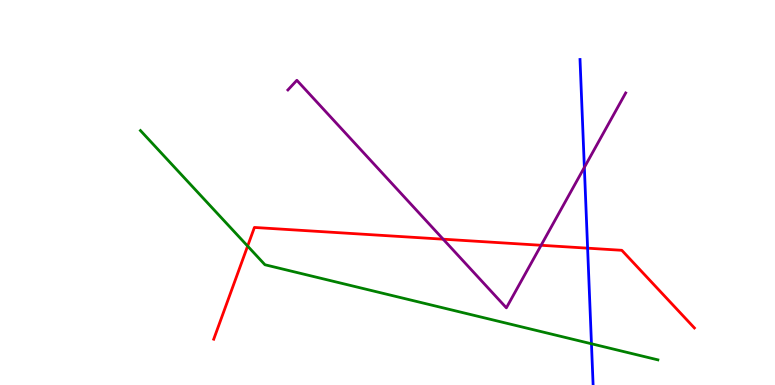[{'lines': ['blue', 'red'], 'intersections': [{'x': 7.58, 'y': 3.55}]}, {'lines': ['green', 'red'], 'intersections': [{'x': 3.2, 'y': 3.61}]}, {'lines': ['purple', 'red'], 'intersections': [{'x': 5.72, 'y': 3.79}, {'x': 6.98, 'y': 3.63}]}, {'lines': ['blue', 'green'], 'intersections': [{'x': 7.63, 'y': 1.07}]}, {'lines': ['blue', 'purple'], 'intersections': [{'x': 7.54, 'y': 5.65}]}, {'lines': ['green', 'purple'], 'intersections': []}]